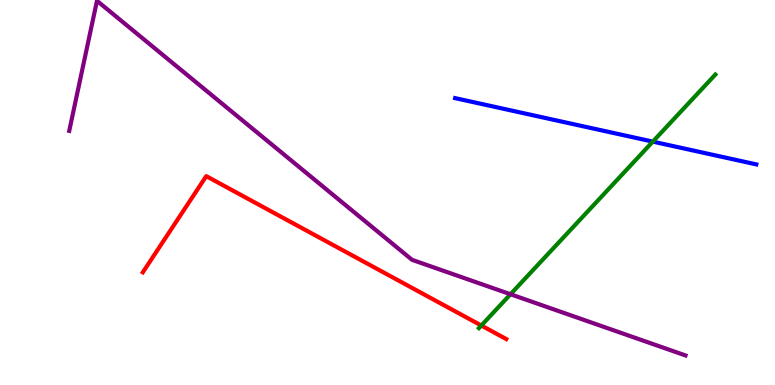[{'lines': ['blue', 'red'], 'intersections': []}, {'lines': ['green', 'red'], 'intersections': [{'x': 6.21, 'y': 1.55}]}, {'lines': ['purple', 'red'], 'intersections': []}, {'lines': ['blue', 'green'], 'intersections': [{'x': 8.42, 'y': 6.32}]}, {'lines': ['blue', 'purple'], 'intersections': []}, {'lines': ['green', 'purple'], 'intersections': [{'x': 6.59, 'y': 2.36}]}]